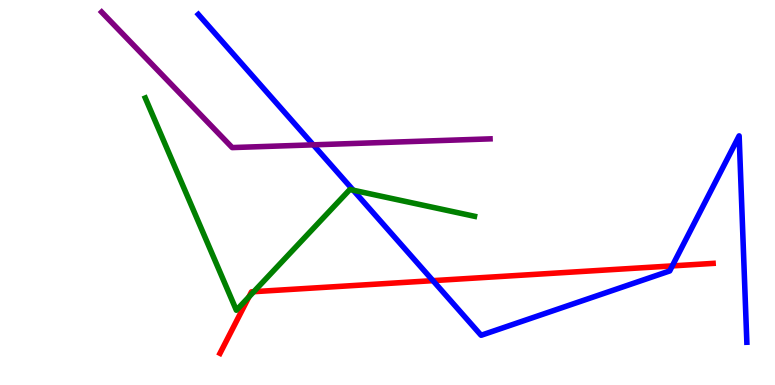[{'lines': ['blue', 'red'], 'intersections': [{'x': 5.59, 'y': 2.71}, {'x': 8.67, 'y': 3.09}]}, {'lines': ['green', 'red'], 'intersections': [{'x': 3.21, 'y': 2.29}, {'x': 3.28, 'y': 2.42}]}, {'lines': ['purple', 'red'], 'intersections': []}, {'lines': ['blue', 'green'], 'intersections': [{'x': 4.56, 'y': 5.06}]}, {'lines': ['blue', 'purple'], 'intersections': [{'x': 4.04, 'y': 6.24}]}, {'lines': ['green', 'purple'], 'intersections': []}]